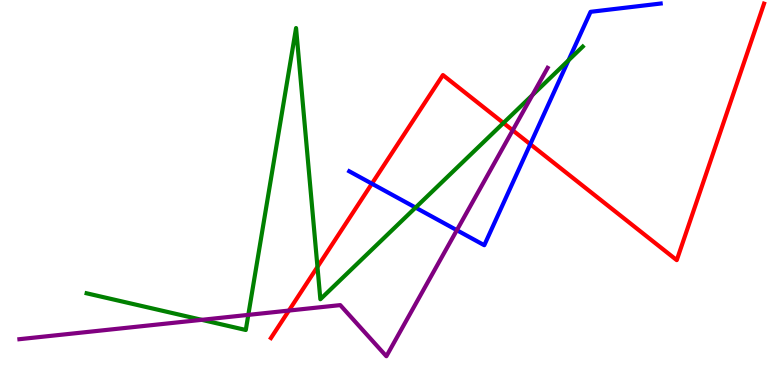[{'lines': ['blue', 'red'], 'intersections': [{'x': 4.8, 'y': 5.23}, {'x': 6.84, 'y': 6.25}]}, {'lines': ['green', 'red'], 'intersections': [{'x': 4.1, 'y': 3.07}, {'x': 6.5, 'y': 6.81}]}, {'lines': ['purple', 'red'], 'intersections': [{'x': 3.73, 'y': 1.93}, {'x': 6.62, 'y': 6.62}]}, {'lines': ['blue', 'green'], 'intersections': [{'x': 5.36, 'y': 4.61}, {'x': 7.34, 'y': 8.43}]}, {'lines': ['blue', 'purple'], 'intersections': [{'x': 5.89, 'y': 4.02}]}, {'lines': ['green', 'purple'], 'intersections': [{'x': 2.6, 'y': 1.69}, {'x': 3.2, 'y': 1.82}, {'x': 6.87, 'y': 7.53}]}]